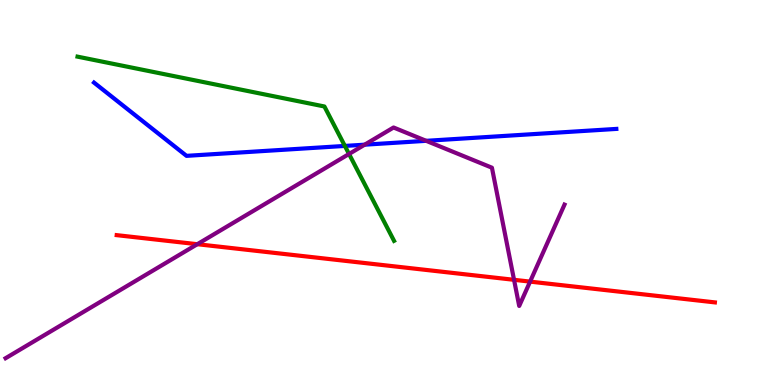[{'lines': ['blue', 'red'], 'intersections': []}, {'lines': ['green', 'red'], 'intersections': []}, {'lines': ['purple', 'red'], 'intersections': [{'x': 2.55, 'y': 3.66}, {'x': 6.63, 'y': 2.73}, {'x': 6.84, 'y': 2.69}]}, {'lines': ['blue', 'green'], 'intersections': [{'x': 4.45, 'y': 6.21}]}, {'lines': ['blue', 'purple'], 'intersections': [{'x': 4.71, 'y': 6.24}, {'x': 5.5, 'y': 6.34}]}, {'lines': ['green', 'purple'], 'intersections': [{'x': 4.5, 'y': 6.0}]}]